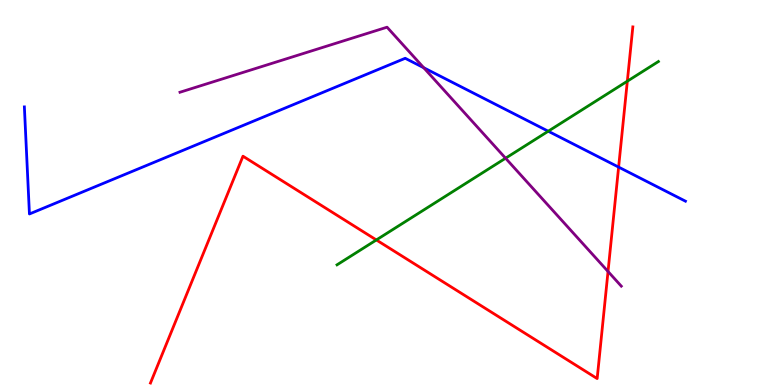[{'lines': ['blue', 'red'], 'intersections': [{'x': 7.98, 'y': 5.66}]}, {'lines': ['green', 'red'], 'intersections': [{'x': 4.86, 'y': 3.77}, {'x': 8.09, 'y': 7.89}]}, {'lines': ['purple', 'red'], 'intersections': [{'x': 7.85, 'y': 2.95}]}, {'lines': ['blue', 'green'], 'intersections': [{'x': 7.07, 'y': 6.59}]}, {'lines': ['blue', 'purple'], 'intersections': [{'x': 5.47, 'y': 8.24}]}, {'lines': ['green', 'purple'], 'intersections': [{'x': 6.52, 'y': 5.89}]}]